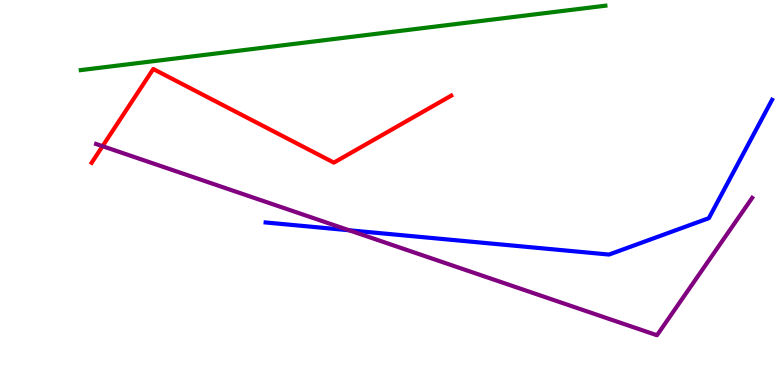[{'lines': ['blue', 'red'], 'intersections': []}, {'lines': ['green', 'red'], 'intersections': []}, {'lines': ['purple', 'red'], 'intersections': [{'x': 1.32, 'y': 6.2}]}, {'lines': ['blue', 'green'], 'intersections': []}, {'lines': ['blue', 'purple'], 'intersections': [{'x': 4.5, 'y': 4.02}]}, {'lines': ['green', 'purple'], 'intersections': []}]